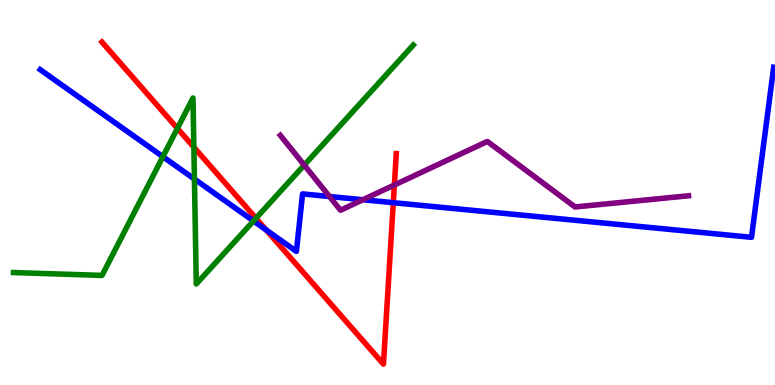[{'lines': ['blue', 'red'], 'intersections': [{'x': 3.43, 'y': 4.03}, {'x': 5.07, 'y': 4.74}]}, {'lines': ['green', 'red'], 'intersections': [{'x': 2.29, 'y': 6.67}, {'x': 2.5, 'y': 6.18}, {'x': 3.3, 'y': 4.33}]}, {'lines': ['purple', 'red'], 'intersections': [{'x': 5.09, 'y': 5.19}]}, {'lines': ['blue', 'green'], 'intersections': [{'x': 2.1, 'y': 5.93}, {'x': 2.51, 'y': 5.35}, {'x': 3.27, 'y': 4.26}]}, {'lines': ['blue', 'purple'], 'intersections': [{'x': 4.25, 'y': 4.9}, {'x': 4.68, 'y': 4.81}]}, {'lines': ['green', 'purple'], 'intersections': [{'x': 3.93, 'y': 5.71}]}]